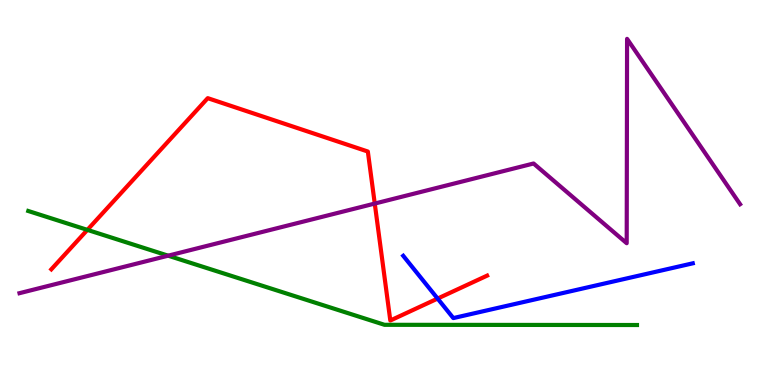[{'lines': ['blue', 'red'], 'intersections': [{'x': 5.65, 'y': 2.24}]}, {'lines': ['green', 'red'], 'intersections': [{'x': 1.13, 'y': 4.03}]}, {'lines': ['purple', 'red'], 'intersections': [{'x': 4.84, 'y': 4.71}]}, {'lines': ['blue', 'green'], 'intersections': []}, {'lines': ['blue', 'purple'], 'intersections': []}, {'lines': ['green', 'purple'], 'intersections': [{'x': 2.17, 'y': 3.36}]}]